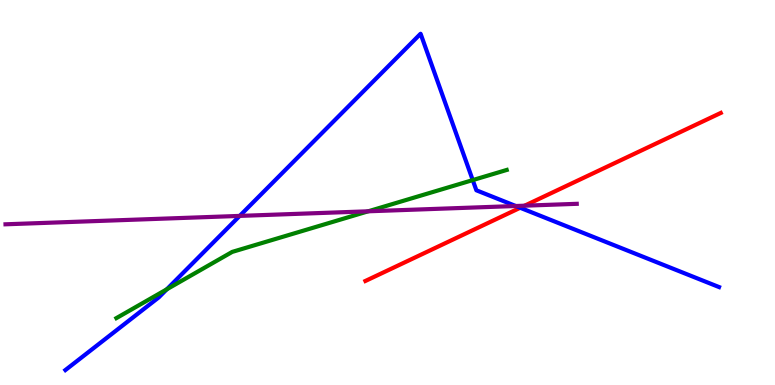[{'lines': ['blue', 'red'], 'intersections': [{'x': 6.71, 'y': 4.6}]}, {'lines': ['green', 'red'], 'intersections': []}, {'lines': ['purple', 'red'], 'intersections': [{'x': 6.77, 'y': 4.66}]}, {'lines': ['blue', 'green'], 'intersections': [{'x': 2.15, 'y': 2.49}, {'x': 6.1, 'y': 5.32}]}, {'lines': ['blue', 'purple'], 'intersections': [{'x': 3.09, 'y': 4.39}, {'x': 6.66, 'y': 4.65}]}, {'lines': ['green', 'purple'], 'intersections': [{'x': 4.75, 'y': 4.51}]}]